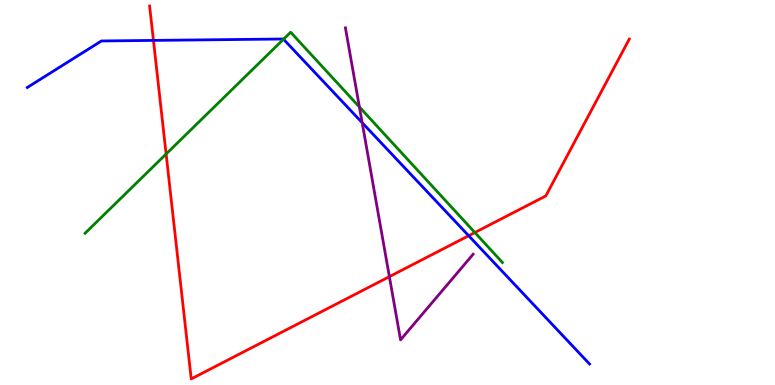[{'lines': ['blue', 'red'], 'intersections': [{'x': 1.98, 'y': 8.95}, {'x': 6.05, 'y': 3.88}]}, {'lines': ['green', 'red'], 'intersections': [{'x': 2.14, 'y': 6.0}, {'x': 6.13, 'y': 3.96}]}, {'lines': ['purple', 'red'], 'intersections': [{'x': 5.02, 'y': 2.81}]}, {'lines': ['blue', 'green'], 'intersections': [{'x': 3.66, 'y': 8.98}]}, {'lines': ['blue', 'purple'], 'intersections': [{'x': 4.67, 'y': 6.81}]}, {'lines': ['green', 'purple'], 'intersections': [{'x': 4.64, 'y': 7.22}]}]